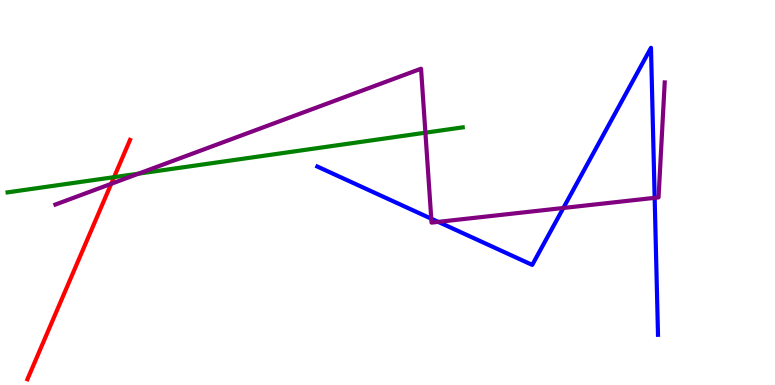[{'lines': ['blue', 'red'], 'intersections': []}, {'lines': ['green', 'red'], 'intersections': [{'x': 1.47, 'y': 5.4}]}, {'lines': ['purple', 'red'], 'intersections': [{'x': 1.43, 'y': 5.23}]}, {'lines': ['blue', 'green'], 'intersections': []}, {'lines': ['blue', 'purple'], 'intersections': [{'x': 5.56, 'y': 4.32}, {'x': 5.65, 'y': 4.24}, {'x': 7.27, 'y': 4.6}, {'x': 8.45, 'y': 4.86}]}, {'lines': ['green', 'purple'], 'intersections': [{'x': 1.79, 'y': 5.49}, {'x': 5.49, 'y': 6.55}]}]